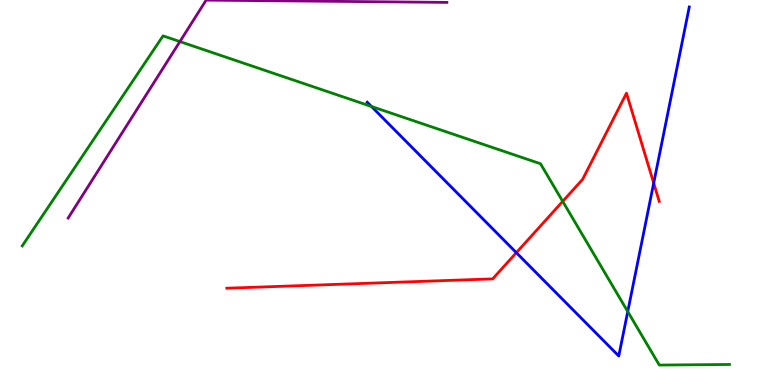[{'lines': ['blue', 'red'], 'intersections': [{'x': 6.66, 'y': 3.44}, {'x': 8.43, 'y': 5.24}]}, {'lines': ['green', 'red'], 'intersections': [{'x': 7.26, 'y': 4.77}]}, {'lines': ['purple', 'red'], 'intersections': []}, {'lines': ['blue', 'green'], 'intersections': [{'x': 4.79, 'y': 7.23}, {'x': 8.1, 'y': 1.91}]}, {'lines': ['blue', 'purple'], 'intersections': []}, {'lines': ['green', 'purple'], 'intersections': [{'x': 2.32, 'y': 8.92}]}]